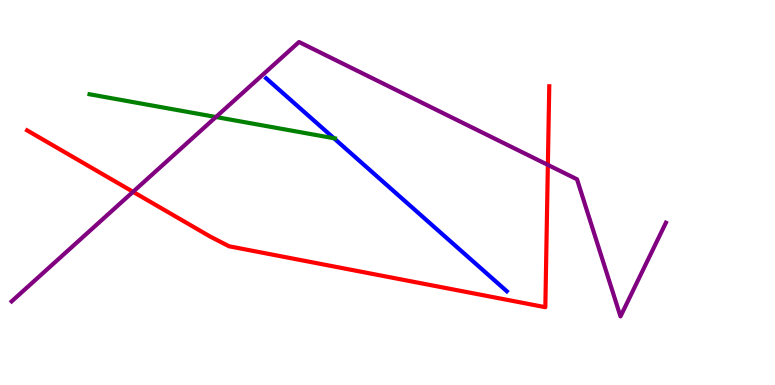[{'lines': ['blue', 'red'], 'intersections': []}, {'lines': ['green', 'red'], 'intersections': []}, {'lines': ['purple', 'red'], 'intersections': [{'x': 1.72, 'y': 5.02}, {'x': 7.07, 'y': 5.72}]}, {'lines': ['blue', 'green'], 'intersections': [{'x': 4.31, 'y': 6.41}]}, {'lines': ['blue', 'purple'], 'intersections': []}, {'lines': ['green', 'purple'], 'intersections': [{'x': 2.79, 'y': 6.96}]}]